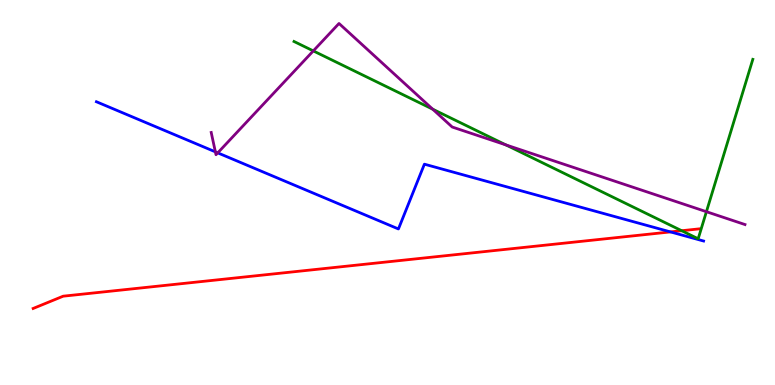[{'lines': ['blue', 'red'], 'intersections': [{'x': 8.65, 'y': 3.98}]}, {'lines': ['green', 'red'], 'intersections': [{'x': 8.8, 'y': 4.01}]}, {'lines': ['purple', 'red'], 'intersections': []}, {'lines': ['blue', 'green'], 'intersections': []}, {'lines': ['blue', 'purple'], 'intersections': [{'x': 2.78, 'y': 6.06}, {'x': 2.81, 'y': 6.03}]}, {'lines': ['green', 'purple'], 'intersections': [{'x': 4.04, 'y': 8.68}, {'x': 5.58, 'y': 7.16}, {'x': 6.53, 'y': 6.24}, {'x': 9.12, 'y': 4.5}]}]